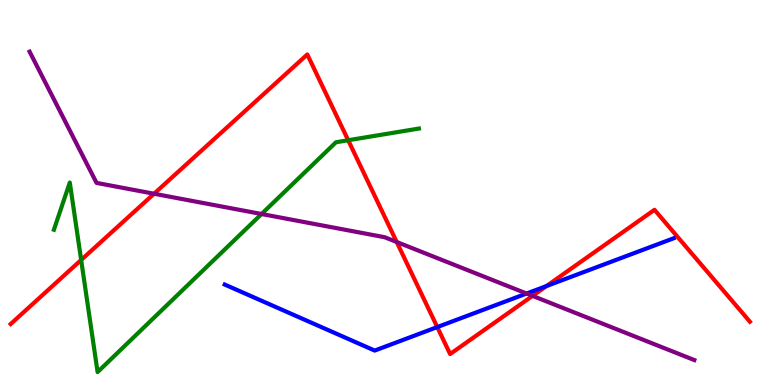[{'lines': ['blue', 'red'], 'intersections': [{'x': 5.64, 'y': 1.5}, {'x': 7.05, 'y': 2.57}]}, {'lines': ['green', 'red'], 'intersections': [{'x': 1.05, 'y': 3.25}, {'x': 4.49, 'y': 6.36}]}, {'lines': ['purple', 'red'], 'intersections': [{'x': 1.99, 'y': 4.97}, {'x': 5.12, 'y': 3.71}, {'x': 6.87, 'y': 2.31}]}, {'lines': ['blue', 'green'], 'intersections': []}, {'lines': ['blue', 'purple'], 'intersections': [{'x': 6.79, 'y': 2.38}]}, {'lines': ['green', 'purple'], 'intersections': [{'x': 3.37, 'y': 4.44}]}]